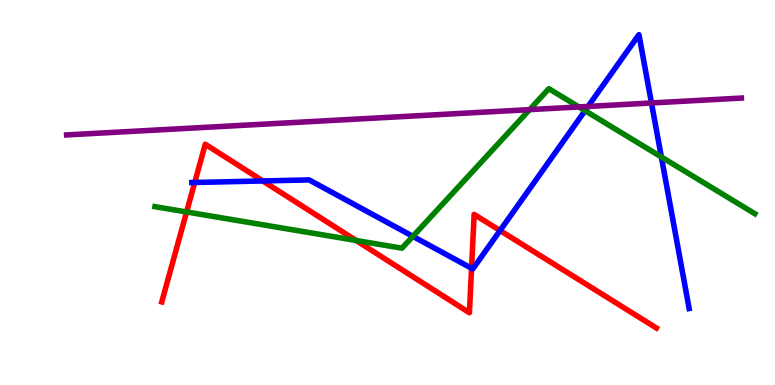[{'lines': ['blue', 'red'], 'intersections': [{'x': 2.51, 'y': 5.26}, {'x': 3.39, 'y': 5.3}, {'x': 6.08, 'y': 3.03}, {'x': 6.45, 'y': 4.01}]}, {'lines': ['green', 'red'], 'intersections': [{'x': 2.41, 'y': 4.49}, {'x': 4.6, 'y': 3.75}]}, {'lines': ['purple', 'red'], 'intersections': []}, {'lines': ['blue', 'green'], 'intersections': [{'x': 5.33, 'y': 3.86}, {'x': 7.55, 'y': 7.13}, {'x': 8.53, 'y': 5.92}]}, {'lines': ['blue', 'purple'], 'intersections': [{'x': 7.59, 'y': 7.24}, {'x': 8.41, 'y': 7.33}]}, {'lines': ['green', 'purple'], 'intersections': [{'x': 6.83, 'y': 7.15}, {'x': 7.47, 'y': 7.22}]}]